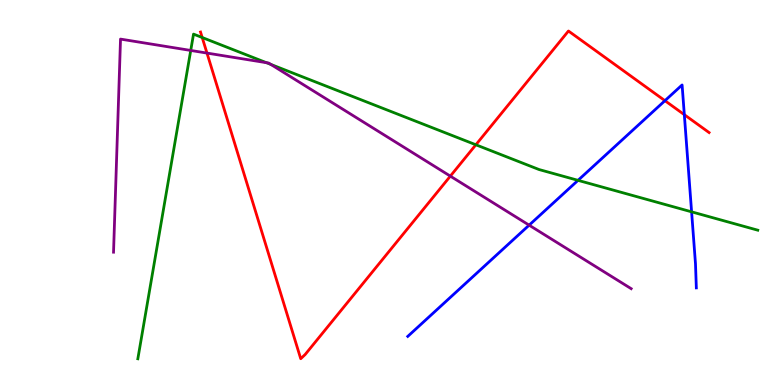[{'lines': ['blue', 'red'], 'intersections': [{'x': 8.58, 'y': 7.38}, {'x': 8.83, 'y': 7.02}]}, {'lines': ['green', 'red'], 'intersections': [{'x': 2.61, 'y': 9.03}, {'x': 6.14, 'y': 6.24}]}, {'lines': ['purple', 'red'], 'intersections': [{'x': 2.67, 'y': 8.62}, {'x': 5.81, 'y': 5.43}]}, {'lines': ['blue', 'green'], 'intersections': [{'x': 7.46, 'y': 5.32}, {'x': 8.92, 'y': 4.5}]}, {'lines': ['blue', 'purple'], 'intersections': [{'x': 6.83, 'y': 4.15}]}, {'lines': ['green', 'purple'], 'intersections': [{'x': 2.46, 'y': 8.69}, {'x': 3.44, 'y': 8.37}, {'x': 3.49, 'y': 8.33}]}]